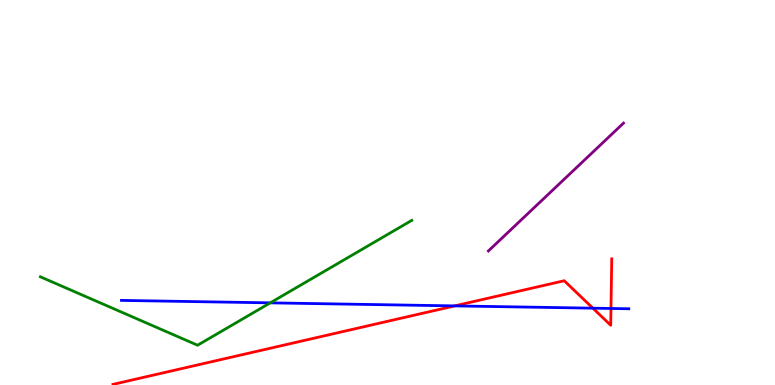[{'lines': ['blue', 'red'], 'intersections': [{'x': 5.87, 'y': 2.05}, {'x': 7.65, 'y': 2.0}, {'x': 7.88, 'y': 1.99}]}, {'lines': ['green', 'red'], 'intersections': []}, {'lines': ['purple', 'red'], 'intersections': []}, {'lines': ['blue', 'green'], 'intersections': [{'x': 3.49, 'y': 2.13}]}, {'lines': ['blue', 'purple'], 'intersections': []}, {'lines': ['green', 'purple'], 'intersections': []}]